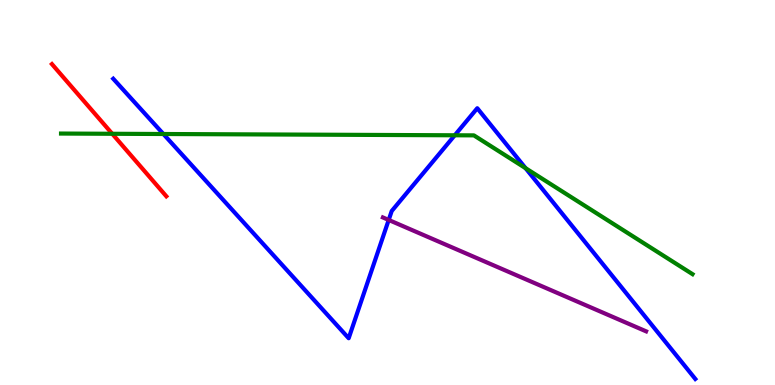[{'lines': ['blue', 'red'], 'intersections': []}, {'lines': ['green', 'red'], 'intersections': [{'x': 1.45, 'y': 6.53}]}, {'lines': ['purple', 'red'], 'intersections': []}, {'lines': ['blue', 'green'], 'intersections': [{'x': 2.11, 'y': 6.52}, {'x': 5.87, 'y': 6.49}, {'x': 6.78, 'y': 5.63}]}, {'lines': ['blue', 'purple'], 'intersections': [{'x': 5.02, 'y': 4.29}]}, {'lines': ['green', 'purple'], 'intersections': []}]